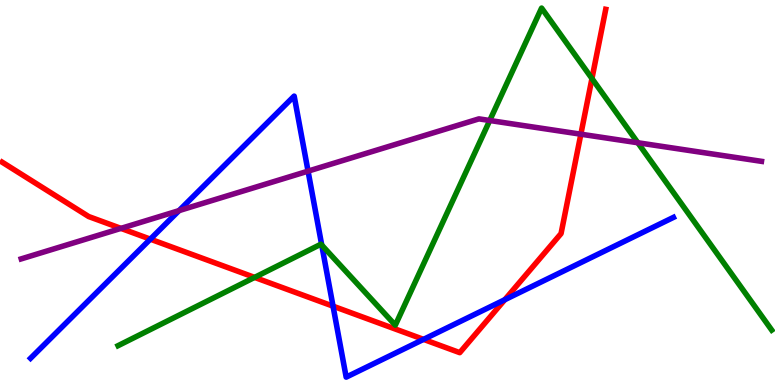[{'lines': ['blue', 'red'], 'intersections': [{'x': 1.94, 'y': 3.79}, {'x': 4.3, 'y': 2.05}, {'x': 5.46, 'y': 1.19}, {'x': 6.51, 'y': 2.22}]}, {'lines': ['green', 'red'], 'intersections': [{'x': 3.28, 'y': 2.79}, {'x': 7.64, 'y': 7.96}]}, {'lines': ['purple', 'red'], 'intersections': [{'x': 1.56, 'y': 4.07}, {'x': 7.49, 'y': 6.51}]}, {'lines': ['blue', 'green'], 'intersections': [{'x': 4.15, 'y': 3.63}]}, {'lines': ['blue', 'purple'], 'intersections': [{'x': 2.31, 'y': 4.53}, {'x': 3.98, 'y': 5.55}]}, {'lines': ['green', 'purple'], 'intersections': [{'x': 6.32, 'y': 6.87}, {'x': 8.23, 'y': 6.29}]}]